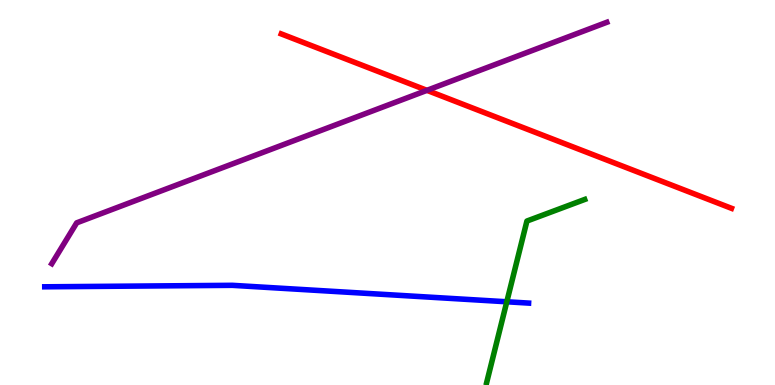[{'lines': ['blue', 'red'], 'intersections': []}, {'lines': ['green', 'red'], 'intersections': []}, {'lines': ['purple', 'red'], 'intersections': [{'x': 5.51, 'y': 7.65}]}, {'lines': ['blue', 'green'], 'intersections': [{'x': 6.54, 'y': 2.16}]}, {'lines': ['blue', 'purple'], 'intersections': []}, {'lines': ['green', 'purple'], 'intersections': []}]